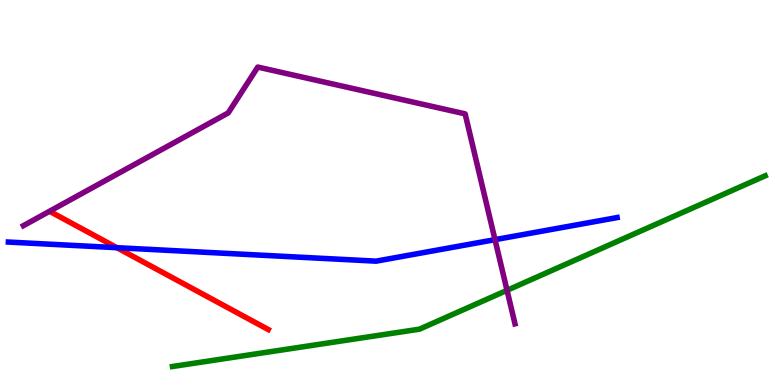[{'lines': ['blue', 'red'], 'intersections': [{'x': 1.51, 'y': 3.57}]}, {'lines': ['green', 'red'], 'intersections': []}, {'lines': ['purple', 'red'], 'intersections': []}, {'lines': ['blue', 'green'], 'intersections': []}, {'lines': ['blue', 'purple'], 'intersections': [{'x': 6.39, 'y': 3.78}]}, {'lines': ['green', 'purple'], 'intersections': [{'x': 6.54, 'y': 2.46}]}]